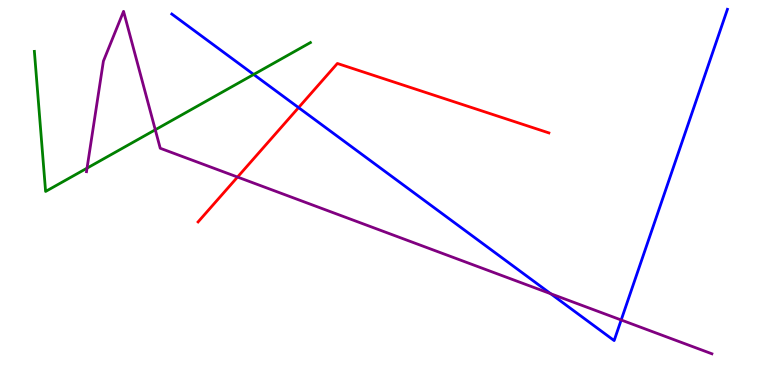[{'lines': ['blue', 'red'], 'intersections': [{'x': 3.85, 'y': 7.2}]}, {'lines': ['green', 'red'], 'intersections': []}, {'lines': ['purple', 'red'], 'intersections': [{'x': 3.06, 'y': 5.4}]}, {'lines': ['blue', 'green'], 'intersections': [{'x': 3.27, 'y': 8.07}]}, {'lines': ['blue', 'purple'], 'intersections': [{'x': 7.11, 'y': 2.37}, {'x': 8.02, 'y': 1.69}]}, {'lines': ['green', 'purple'], 'intersections': [{'x': 1.12, 'y': 5.63}, {'x': 2.0, 'y': 6.63}]}]